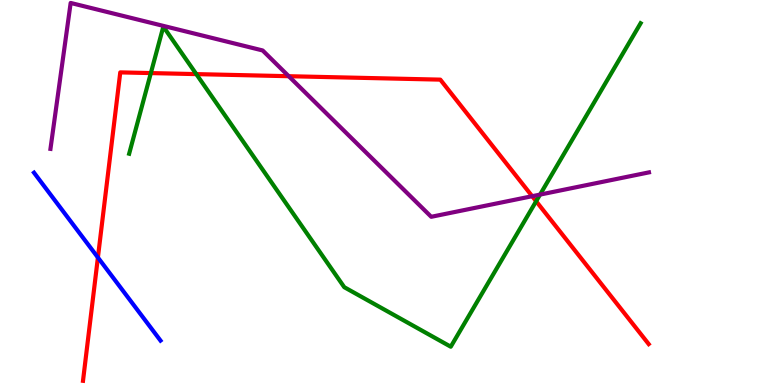[{'lines': ['blue', 'red'], 'intersections': [{'x': 1.26, 'y': 3.31}]}, {'lines': ['green', 'red'], 'intersections': [{'x': 1.95, 'y': 8.1}, {'x': 2.53, 'y': 8.08}, {'x': 6.92, 'y': 4.77}]}, {'lines': ['purple', 'red'], 'intersections': [{'x': 3.73, 'y': 8.02}, {'x': 6.87, 'y': 4.9}]}, {'lines': ['blue', 'green'], 'intersections': []}, {'lines': ['blue', 'purple'], 'intersections': []}, {'lines': ['green', 'purple'], 'intersections': [{'x': 6.97, 'y': 4.95}]}]